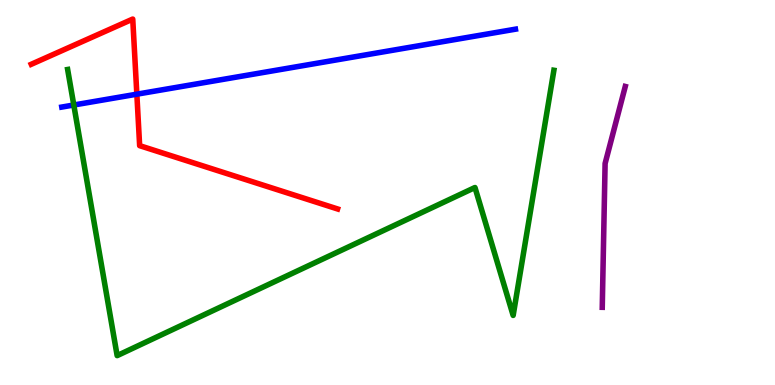[{'lines': ['blue', 'red'], 'intersections': [{'x': 1.77, 'y': 7.55}]}, {'lines': ['green', 'red'], 'intersections': []}, {'lines': ['purple', 'red'], 'intersections': []}, {'lines': ['blue', 'green'], 'intersections': [{'x': 0.952, 'y': 7.27}]}, {'lines': ['blue', 'purple'], 'intersections': []}, {'lines': ['green', 'purple'], 'intersections': []}]